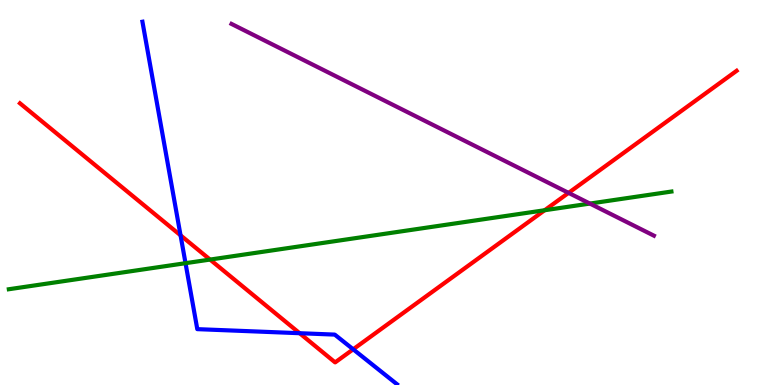[{'lines': ['blue', 'red'], 'intersections': [{'x': 2.33, 'y': 3.89}, {'x': 3.87, 'y': 1.35}, {'x': 4.56, 'y': 0.927}]}, {'lines': ['green', 'red'], 'intersections': [{'x': 2.71, 'y': 3.26}, {'x': 7.03, 'y': 4.54}]}, {'lines': ['purple', 'red'], 'intersections': [{'x': 7.34, 'y': 4.99}]}, {'lines': ['blue', 'green'], 'intersections': [{'x': 2.39, 'y': 3.16}]}, {'lines': ['blue', 'purple'], 'intersections': []}, {'lines': ['green', 'purple'], 'intersections': [{'x': 7.61, 'y': 4.71}]}]